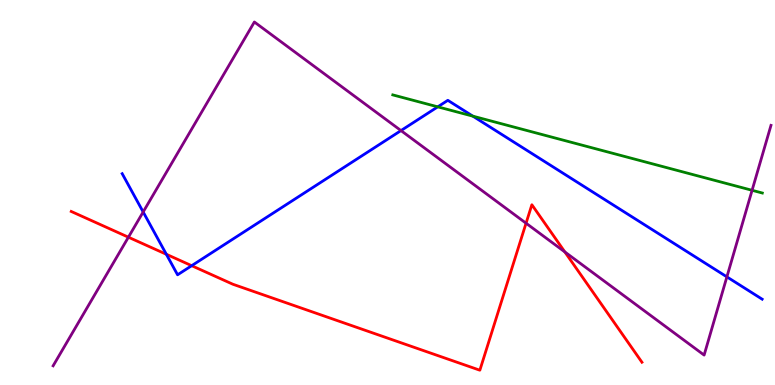[{'lines': ['blue', 'red'], 'intersections': [{'x': 2.15, 'y': 3.4}, {'x': 2.47, 'y': 3.1}]}, {'lines': ['green', 'red'], 'intersections': []}, {'lines': ['purple', 'red'], 'intersections': [{'x': 1.66, 'y': 3.84}, {'x': 6.79, 'y': 4.2}, {'x': 7.29, 'y': 3.46}]}, {'lines': ['blue', 'green'], 'intersections': [{'x': 5.65, 'y': 7.23}, {'x': 6.1, 'y': 6.98}]}, {'lines': ['blue', 'purple'], 'intersections': [{'x': 1.85, 'y': 4.49}, {'x': 5.17, 'y': 6.61}, {'x': 9.38, 'y': 2.81}]}, {'lines': ['green', 'purple'], 'intersections': [{'x': 9.7, 'y': 5.06}]}]